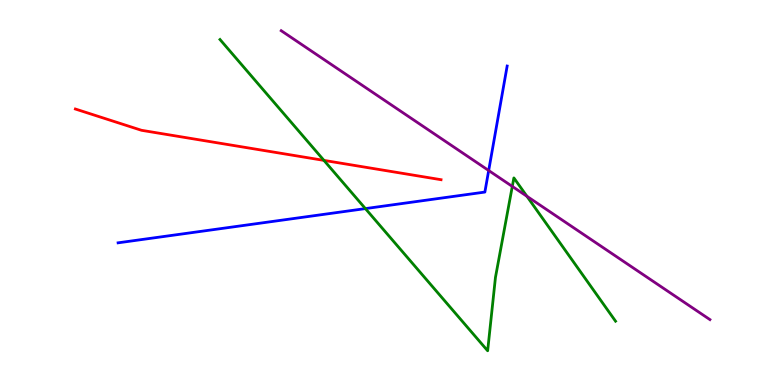[{'lines': ['blue', 'red'], 'intersections': []}, {'lines': ['green', 'red'], 'intersections': [{'x': 4.18, 'y': 5.83}]}, {'lines': ['purple', 'red'], 'intersections': []}, {'lines': ['blue', 'green'], 'intersections': [{'x': 4.71, 'y': 4.58}]}, {'lines': ['blue', 'purple'], 'intersections': [{'x': 6.31, 'y': 5.57}]}, {'lines': ['green', 'purple'], 'intersections': [{'x': 6.61, 'y': 5.16}, {'x': 6.8, 'y': 4.9}]}]